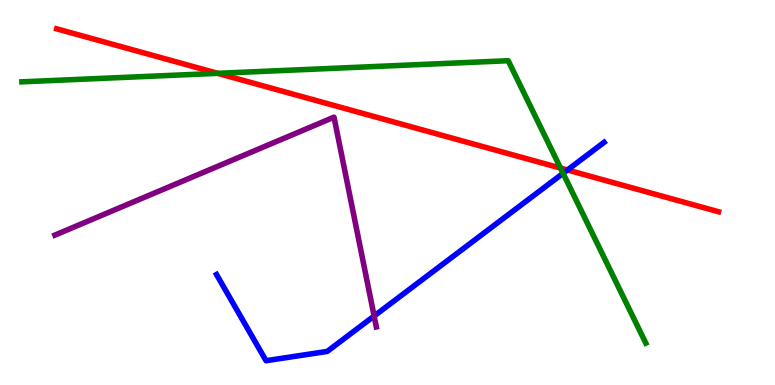[{'lines': ['blue', 'red'], 'intersections': [{'x': 7.32, 'y': 5.58}]}, {'lines': ['green', 'red'], 'intersections': [{'x': 2.81, 'y': 8.1}, {'x': 7.23, 'y': 5.63}]}, {'lines': ['purple', 'red'], 'intersections': []}, {'lines': ['blue', 'green'], 'intersections': [{'x': 7.27, 'y': 5.5}]}, {'lines': ['blue', 'purple'], 'intersections': [{'x': 4.83, 'y': 1.79}]}, {'lines': ['green', 'purple'], 'intersections': []}]